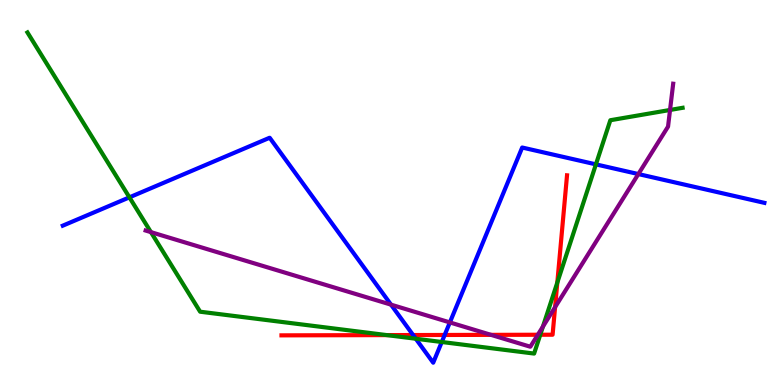[{'lines': ['blue', 'red'], 'intersections': [{'x': 5.33, 'y': 1.3}, {'x': 5.74, 'y': 1.3}]}, {'lines': ['green', 'red'], 'intersections': [{'x': 4.99, 'y': 1.3}, {'x': 6.97, 'y': 1.31}, {'x': 7.19, 'y': 2.66}]}, {'lines': ['purple', 'red'], 'intersections': [{'x': 6.34, 'y': 1.3}, {'x': 6.94, 'y': 1.31}, {'x': 7.16, 'y': 2.02}]}, {'lines': ['blue', 'green'], 'intersections': [{'x': 1.67, 'y': 4.87}, {'x': 5.37, 'y': 1.2}, {'x': 5.7, 'y': 1.12}, {'x': 7.69, 'y': 5.73}]}, {'lines': ['blue', 'purple'], 'intersections': [{'x': 5.05, 'y': 2.09}, {'x': 5.8, 'y': 1.63}, {'x': 8.24, 'y': 5.48}]}, {'lines': ['green', 'purple'], 'intersections': [{'x': 1.95, 'y': 3.97}, {'x': 7.01, 'y': 1.52}, {'x': 8.65, 'y': 7.14}]}]